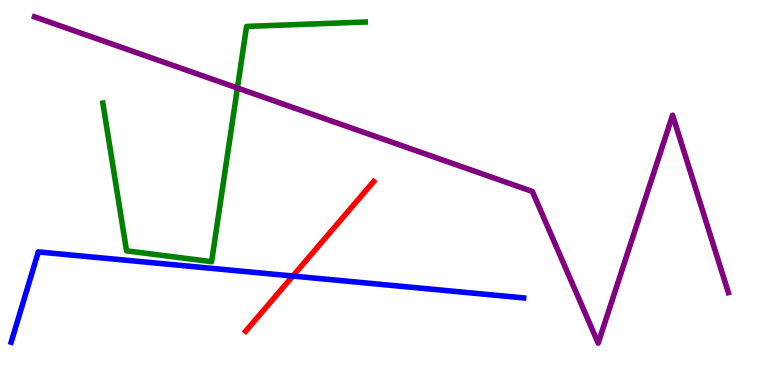[{'lines': ['blue', 'red'], 'intersections': [{'x': 3.78, 'y': 2.83}]}, {'lines': ['green', 'red'], 'intersections': []}, {'lines': ['purple', 'red'], 'intersections': []}, {'lines': ['blue', 'green'], 'intersections': []}, {'lines': ['blue', 'purple'], 'intersections': []}, {'lines': ['green', 'purple'], 'intersections': [{'x': 3.06, 'y': 7.71}]}]